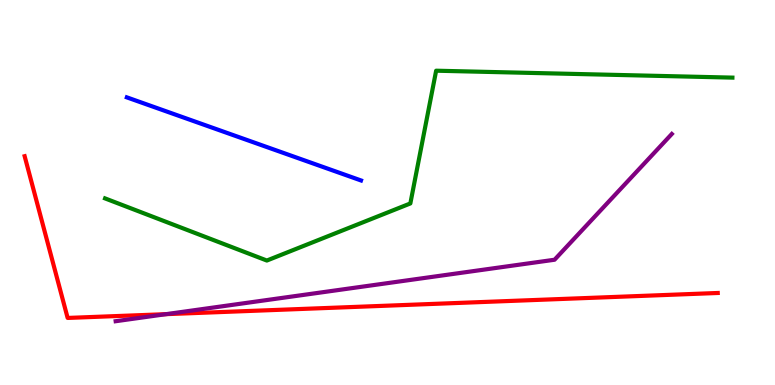[{'lines': ['blue', 'red'], 'intersections': []}, {'lines': ['green', 'red'], 'intersections': []}, {'lines': ['purple', 'red'], 'intersections': [{'x': 2.14, 'y': 1.84}]}, {'lines': ['blue', 'green'], 'intersections': []}, {'lines': ['blue', 'purple'], 'intersections': []}, {'lines': ['green', 'purple'], 'intersections': []}]